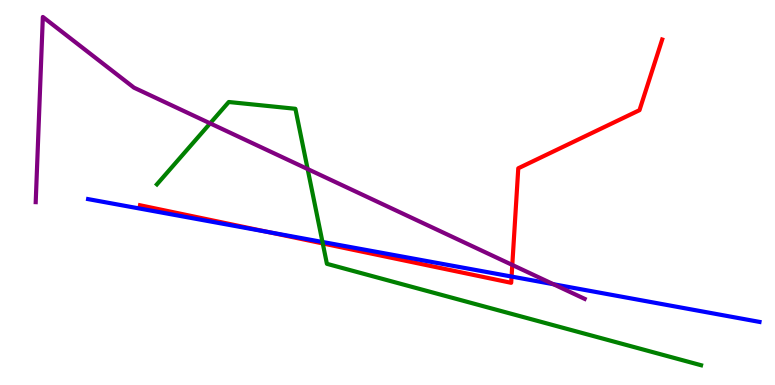[{'lines': ['blue', 'red'], 'intersections': [{'x': 3.46, 'y': 3.97}, {'x': 6.6, 'y': 2.82}]}, {'lines': ['green', 'red'], 'intersections': [{'x': 4.16, 'y': 3.68}]}, {'lines': ['purple', 'red'], 'intersections': [{'x': 6.61, 'y': 3.12}]}, {'lines': ['blue', 'green'], 'intersections': [{'x': 4.16, 'y': 3.72}]}, {'lines': ['blue', 'purple'], 'intersections': [{'x': 7.14, 'y': 2.62}]}, {'lines': ['green', 'purple'], 'intersections': [{'x': 2.71, 'y': 6.8}, {'x': 3.97, 'y': 5.61}]}]